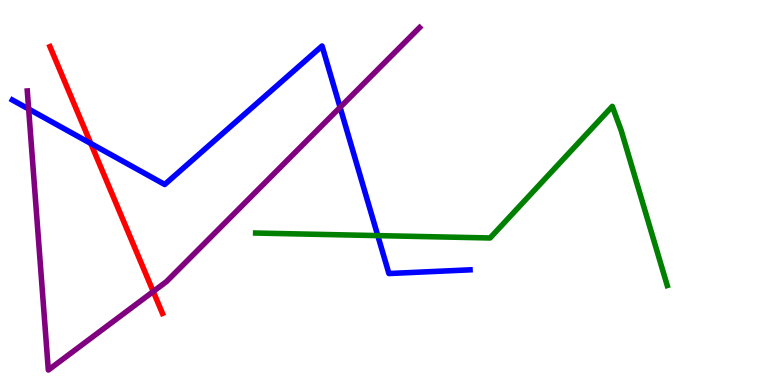[{'lines': ['blue', 'red'], 'intersections': [{'x': 1.17, 'y': 6.27}]}, {'lines': ['green', 'red'], 'intersections': []}, {'lines': ['purple', 'red'], 'intersections': [{'x': 1.98, 'y': 2.43}]}, {'lines': ['blue', 'green'], 'intersections': [{'x': 4.87, 'y': 3.88}]}, {'lines': ['blue', 'purple'], 'intersections': [{'x': 0.37, 'y': 7.17}, {'x': 4.39, 'y': 7.21}]}, {'lines': ['green', 'purple'], 'intersections': []}]